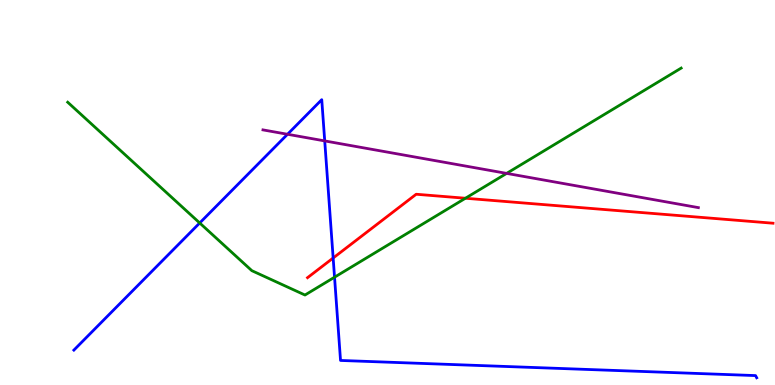[{'lines': ['blue', 'red'], 'intersections': [{'x': 4.3, 'y': 3.3}]}, {'lines': ['green', 'red'], 'intersections': [{'x': 6.01, 'y': 4.85}]}, {'lines': ['purple', 'red'], 'intersections': []}, {'lines': ['blue', 'green'], 'intersections': [{'x': 2.58, 'y': 4.21}, {'x': 4.32, 'y': 2.8}]}, {'lines': ['blue', 'purple'], 'intersections': [{'x': 3.71, 'y': 6.51}, {'x': 4.19, 'y': 6.34}]}, {'lines': ['green', 'purple'], 'intersections': [{'x': 6.54, 'y': 5.5}]}]